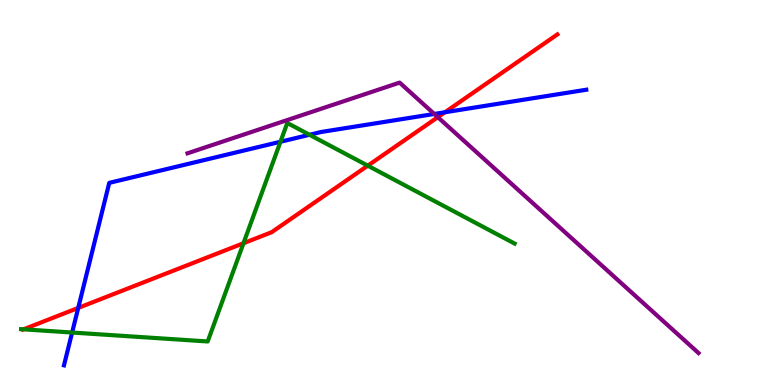[{'lines': ['blue', 'red'], 'intersections': [{'x': 1.01, 'y': 2.0}, {'x': 5.74, 'y': 7.08}]}, {'lines': ['green', 'red'], 'intersections': [{'x': 0.304, 'y': 1.45}, {'x': 3.14, 'y': 3.68}, {'x': 4.75, 'y': 5.7}]}, {'lines': ['purple', 'red'], 'intersections': [{'x': 5.65, 'y': 6.96}]}, {'lines': ['blue', 'green'], 'intersections': [{'x': 0.931, 'y': 1.36}, {'x': 3.62, 'y': 6.32}, {'x': 3.99, 'y': 6.5}]}, {'lines': ['blue', 'purple'], 'intersections': [{'x': 5.6, 'y': 7.04}]}, {'lines': ['green', 'purple'], 'intersections': []}]